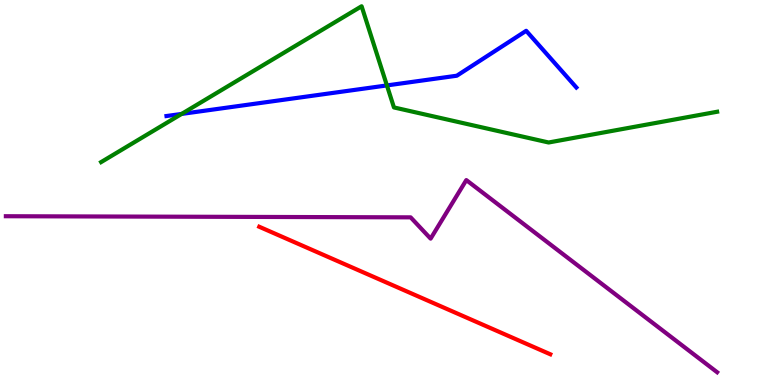[{'lines': ['blue', 'red'], 'intersections': []}, {'lines': ['green', 'red'], 'intersections': []}, {'lines': ['purple', 'red'], 'intersections': []}, {'lines': ['blue', 'green'], 'intersections': [{'x': 2.34, 'y': 7.04}, {'x': 4.99, 'y': 7.78}]}, {'lines': ['blue', 'purple'], 'intersections': []}, {'lines': ['green', 'purple'], 'intersections': []}]